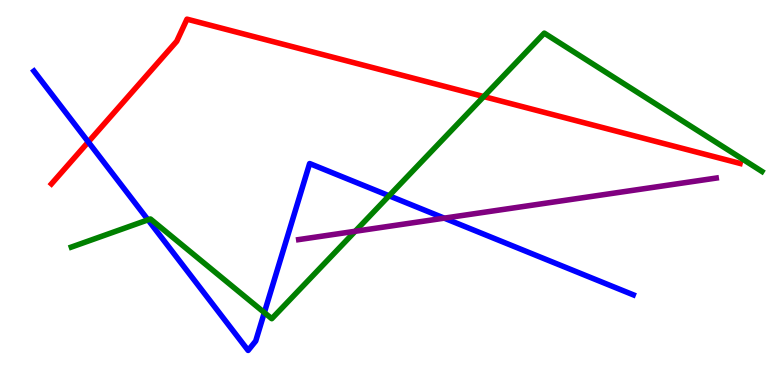[{'lines': ['blue', 'red'], 'intersections': [{'x': 1.14, 'y': 6.31}]}, {'lines': ['green', 'red'], 'intersections': [{'x': 6.24, 'y': 7.49}]}, {'lines': ['purple', 'red'], 'intersections': []}, {'lines': ['blue', 'green'], 'intersections': [{'x': 1.91, 'y': 4.29}, {'x': 3.41, 'y': 1.88}, {'x': 5.02, 'y': 4.92}]}, {'lines': ['blue', 'purple'], 'intersections': [{'x': 5.73, 'y': 4.33}]}, {'lines': ['green', 'purple'], 'intersections': [{'x': 4.58, 'y': 3.99}]}]